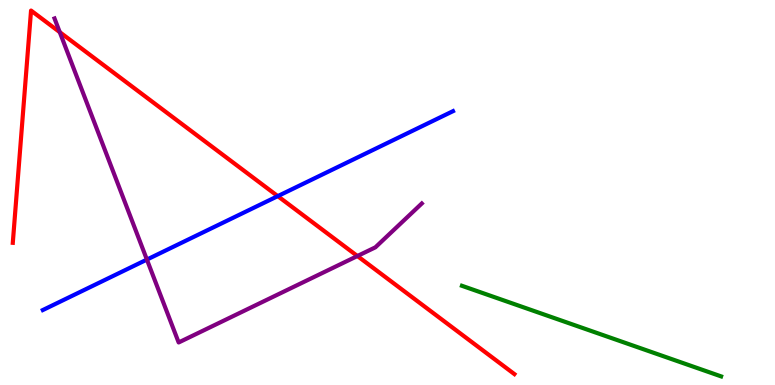[{'lines': ['blue', 'red'], 'intersections': [{'x': 3.58, 'y': 4.91}]}, {'lines': ['green', 'red'], 'intersections': []}, {'lines': ['purple', 'red'], 'intersections': [{'x': 0.771, 'y': 9.16}, {'x': 4.61, 'y': 3.35}]}, {'lines': ['blue', 'green'], 'intersections': []}, {'lines': ['blue', 'purple'], 'intersections': [{'x': 1.9, 'y': 3.26}]}, {'lines': ['green', 'purple'], 'intersections': []}]